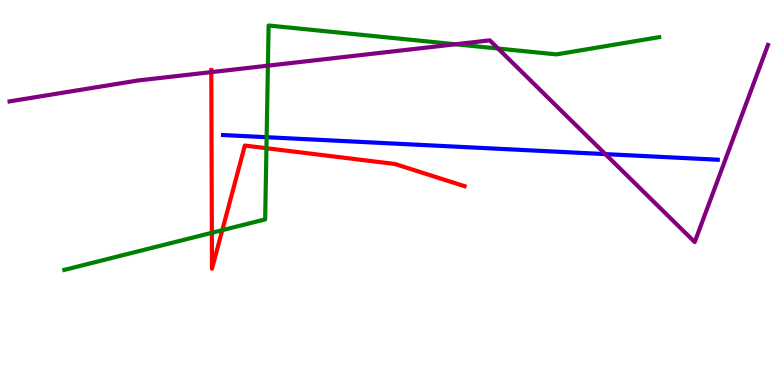[{'lines': ['blue', 'red'], 'intersections': []}, {'lines': ['green', 'red'], 'intersections': [{'x': 2.73, 'y': 3.95}, {'x': 2.87, 'y': 4.02}, {'x': 3.44, 'y': 6.15}]}, {'lines': ['purple', 'red'], 'intersections': [{'x': 2.73, 'y': 8.13}]}, {'lines': ['blue', 'green'], 'intersections': [{'x': 3.44, 'y': 6.44}]}, {'lines': ['blue', 'purple'], 'intersections': [{'x': 7.81, 'y': 6.0}]}, {'lines': ['green', 'purple'], 'intersections': [{'x': 3.46, 'y': 8.29}, {'x': 5.88, 'y': 8.85}, {'x': 6.43, 'y': 8.74}]}]